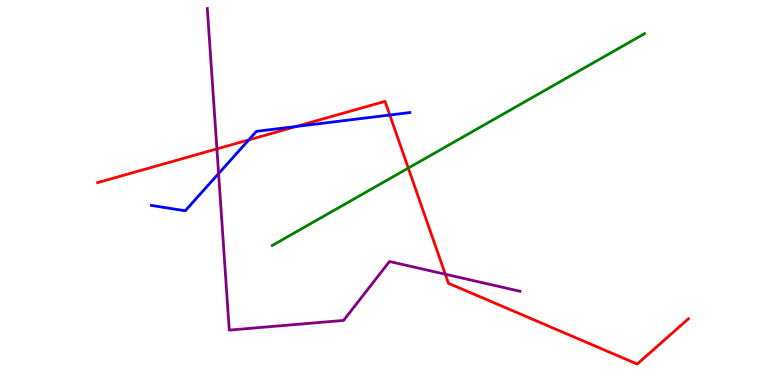[{'lines': ['blue', 'red'], 'intersections': [{'x': 3.21, 'y': 6.37}, {'x': 3.82, 'y': 6.71}, {'x': 5.03, 'y': 7.01}]}, {'lines': ['green', 'red'], 'intersections': [{'x': 5.27, 'y': 5.63}]}, {'lines': ['purple', 'red'], 'intersections': [{'x': 2.8, 'y': 6.13}, {'x': 5.75, 'y': 2.88}]}, {'lines': ['blue', 'green'], 'intersections': []}, {'lines': ['blue', 'purple'], 'intersections': [{'x': 2.82, 'y': 5.49}]}, {'lines': ['green', 'purple'], 'intersections': []}]